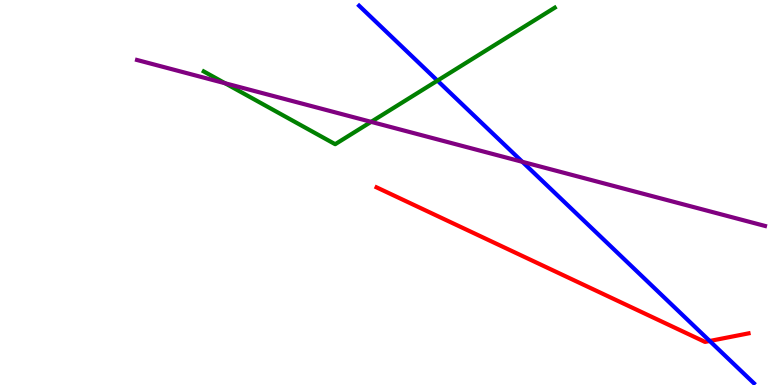[{'lines': ['blue', 'red'], 'intersections': [{'x': 9.16, 'y': 1.14}]}, {'lines': ['green', 'red'], 'intersections': []}, {'lines': ['purple', 'red'], 'intersections': []}, {'lines': ['blue', 'green'], 'intersections': [{'x': 5.64, 'y': 7.91}]}, {'lines': ['blue', 'purple'], 'intersections': [{'x': 6.74, 'y': 5.8}]}, {'lines': ['green', 'purple'], 'intersections': [{'x': 2.9, 'y': 7.84}, {'x': 4.79, 'y': 6.84}]}]